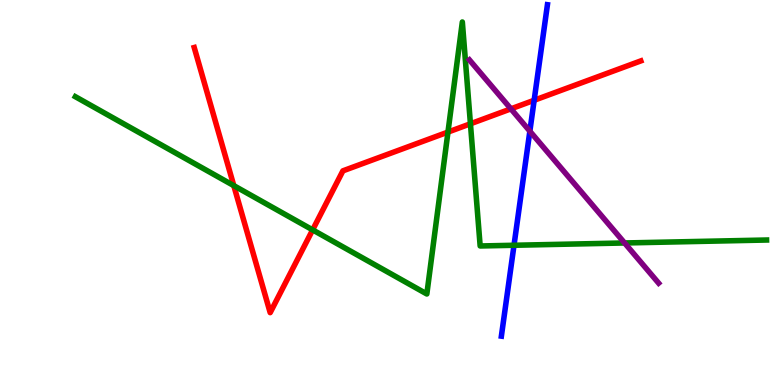[{'lines': ['blue', 'red'], 'intersections': [{'x': 6.89, 'y': 7.4}]}, {'lines': ['green', 'red'], 'intersections': [{'x': 3.02, 'y': 5.18}, {'x': 4.03, 'y': 4.03}, {'x': 5.78, 'y': 6.57}, {'x': 6.07, 'y': 6.78}]}, {'lines': ['purple', 'red'], 'intersections': [{'x': 6.59, 'y': 7.17}]}, {'lines': ['blue', 'green'], 'intersections': [{'x': 6.63, 'y': 3.63}]}, {'lines': ['blue', 'purple'], 'intersections': [{'x': 6.84, 'y': 6.59}]}, {'lines': ['green', 'purple'], 'intersections': [{'x': 8.06, 'y': 3.69}]}]